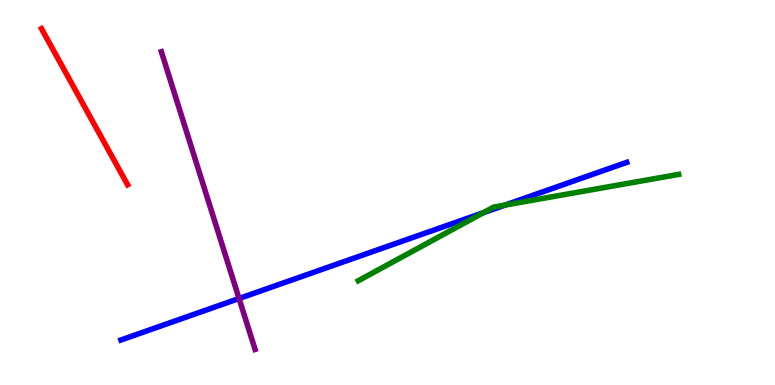[{'lines': ['blue', 'red'], 'intersections': []}, {'lines': ['green', 'red'], 'intersections': []}, {'lines': ['purple', 'red'], 'intersections': []}, {'lines': ['blue', 'green'], 'intersections': [{'x': 6.24, 'y': 4.47}, {'x': 6.52, 'y': 4.67}]}, {'lines': ['blue', 'purple'], 'intersections': [{'x': 3.08, 'y': 2.25}]}, {'lines': ['green', 'purple'], 'intersections': []}]